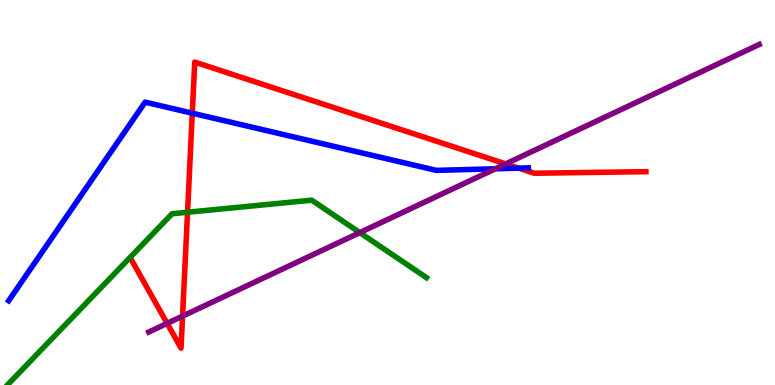[{'lines': ['blue', 'red'], 'intersections': [{'x': 2.48, 'y': 7.06}, {'x': 6.69, 'y': 5.63}]}, {'lines': ['green', 'red'], 'intersections': [{'x': 2.42, 'y': 4.49}]}, {'lines': ['purple', 'red'], 'intersections': [{'x': 2.16, 'y': 1.6}, {'x': 2.36, 'y': 1.79}, {'x': 6.53, 'y': 5.74}]}, {'lines': ['blue', 'green'], 'intersections': []}, {'lines': ['blue', 'purple'], 'intersections': [{'x': 6.39, 'y': 5.62}]}, {'lines': ['green', 'purple'], 'intersections': [{'x': 4.64, 'y': 3.96}]}]